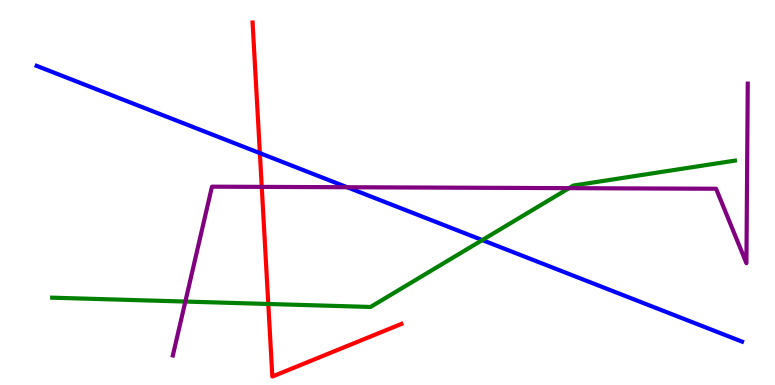[{'lines': ['blue', 'red'], 'intersections': [{'x': 3.35, 'y': 6.02}]}, {'lines': ['green', 'red'], 'intersections': [{'x': 3.46, 'y': 2.1}]}, {'lines': ['purple', 'red'], 'intersections': [{'x': 3.38, 'y': 5.15}]}, {'lines': ['blue', 'green'], 'intersections': [{'x': 6.22, 'y': 3.76}]}, {'lines': ['blue', 'purple'], 'intersections': [{'x': 4.48, 'y': 5.14}]}, {'lines': ['green', 'purple'], 'intersections': [{'x': 2.39, 'y': 2.17}, {'x': 7.34, 'y': 5.11}]}]